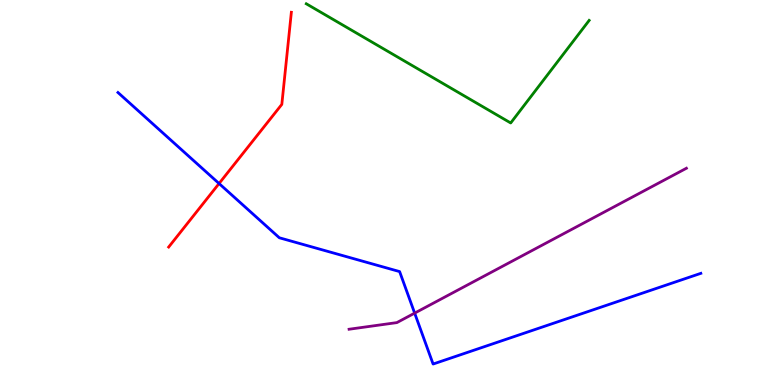[{'lines': ['blue', 'red'], 'intersections': [{'x': 2.83, 'y': 5.23}]}, {'lines': ['green', 'red'], 'intersections': []}, {'lines': ['purple', 'red'], 'intersections': []}, {'lines': ['blue', 'green'], 'intersections': []}, {'lines': ['blue', 'purple'], 'intersections': [{'x': 5.35, 'y': 1.87}]}, {'lines': ['green', 'purple'], 'intersections': []}]